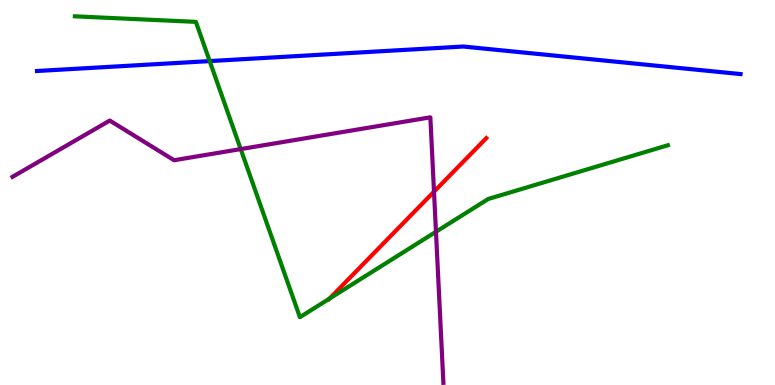[{'lines': ['blue', 'red'], 'intersections': []}, {'lines': ['green', 'red'], 'intersections': [{'x': 4.25, 'y': 2.24}]}, {'lines': ['purple', 'red'], 'intersections': [{'x': 5.6, 'y': 5.02}]}, {'lines': ['blue', 'green'], 'intersections': [{'x': 2.71, 'y': 8.41}]}, {'lines': ['blue', 'purple'], 'intersections': []}, {'lines': ['green', 'purple'], 'intersections': [{'x': 3.11, 'y': 6.13}, {'x': 5.63, 'y': 3.98}]}]